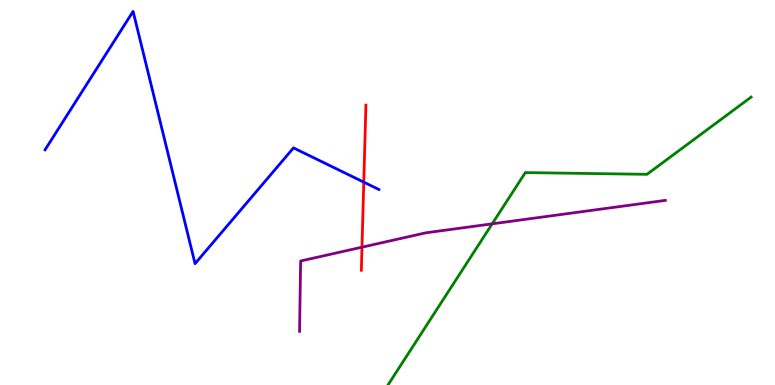[{'lines': ['blue', 'red'], 'intersections': [{'x': 4.69, 'y': 5.27}]}, {'lines': ['green', 'red'], 'intersections': []}, {'lines': ['purple', 'red'], 'intersections': [{'x': 4.67, 'y': 3.58}]}, {'lines': ['blue', 'green'], 'intersections': []}, {'lines': ['blue', 'purple'], 'intersections': []}, {'lines': ['green', 'purple'], 'intersections': [{'x': 6.35, 'y': 4.19}]}]